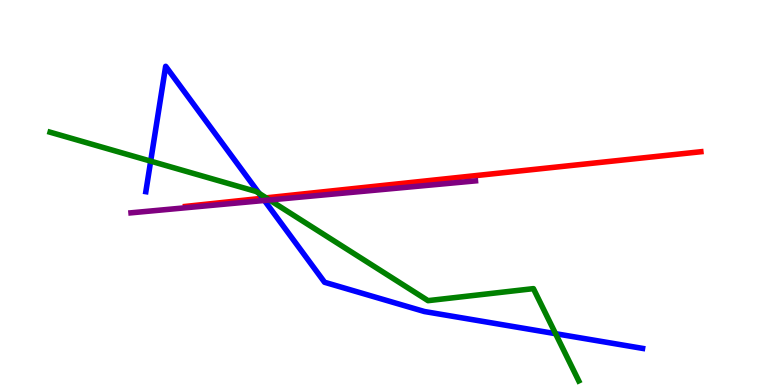[{'lines': ['blue', 'red'], 'intersections': [{'x': 3.39, 'y': 4.85}]}, {'lines': ['green', 'red'], 'intersections': [{'x': 3.43, 'y': 4.86}]}, {'lines': ['purple', 'red'], 'intersections': []}, {'lines': ['blue', 'green'], 'intersections': [{'x': 1.94, 'y': 5.81}, {'x': 3.34, 'y': 4.98}, {'x': 7.17, 'y': 1.33}]}, {'lines': ['blue', 'purple'], 'intersections': [{'x': 3.41, 'y': 4.79}]}, {'lines': ['green', 'purple'], 'intersections': [{'x': 3.48, 'y': 4.81}]}]